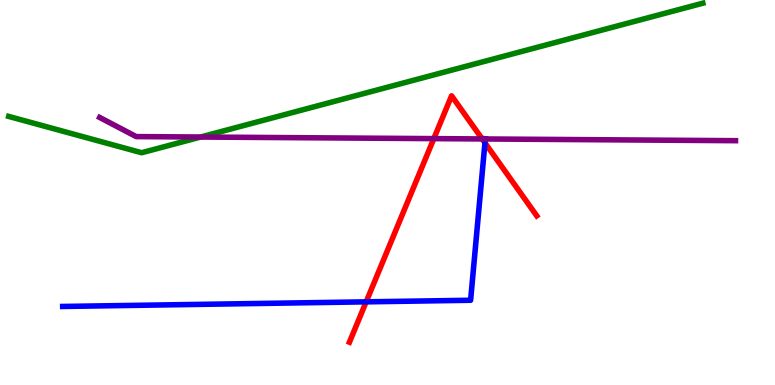[{'lines': ['blue', 'red'], 'intersections': [{'x': 4.72, 'y': 2.16}, {'x': 6.26, 'y': 6.29}]}, {'lines': ['green', 'red'], 'intersections': []}, {'lines': ['purple', 'red'], 'intersections': [{'x': 5.6, 'y': 6.4}, {'x': 6.22, 'y': 6.39}]}, {'lines': ['blue', 'green'], 'intersections': []}, {'lines': ['blue', 'purple'], 'intersections': [{'x': 6.26, 'y': 6.39}]}, {'lines': ['green', 'purple'], 'intersections': [{'x': 2.59, 'y': 6.44}]}]